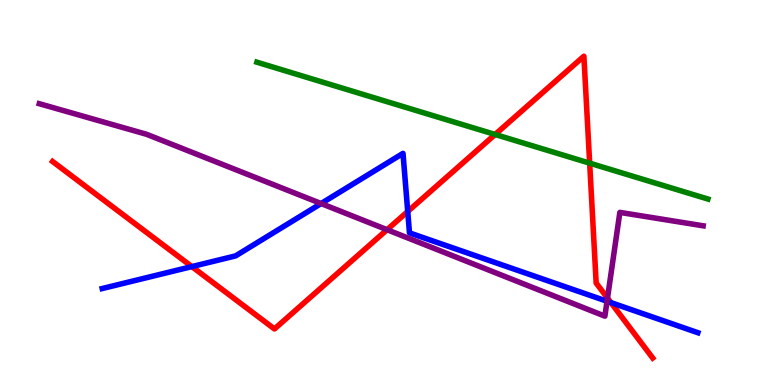[{'lines': ['blue', 'red'], 'intersections': [{'x': 2.48, 'y': 3.08}, {'x': 5.26, 'y': 4.51}, {'x': 7.88, 'y': 2.14}]}, {'lines': ['green', 'red'], 'intersections': [{'x': 6.39, 'y': 6.51}, {'x': 7.61, 'y': 5.76}]}, {'lines': ['purple', 'red'], 'intersections': [{'x': 4.99, 'y': 4.03}, {'x': 7.84, 'y': 2.26}]}, {'lines': ['blue', 'green'], 'intersections': []}, {'lines': ['blue', 'purple'], 'intersections': [{'x': 4.14, 'y': 4.71}, {'x': 7.83, 'y': 2.18}]}, {'lines': ['green', 'purple'], 'intersections': []}]